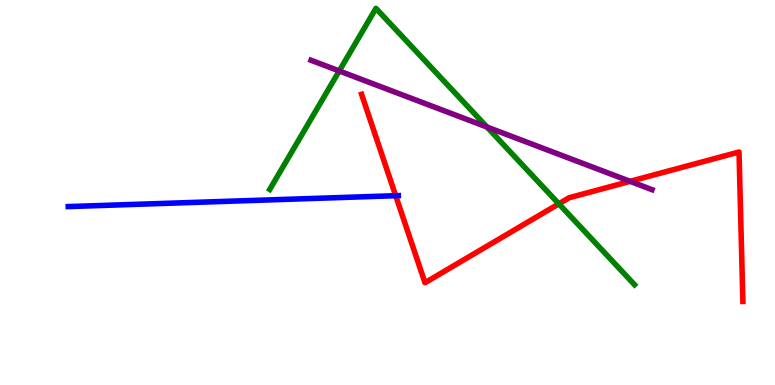[{'lines': ['blue', 'red'], 'intersections': [{'x': 5.11, 'y': 4.92}]}, {'lines': ['green', 'red'], 'intersections': [{'x': 7.21, 'y': 4.71}]}, {'lines': ['purple', 'red'], 'intersections': [{'x': 8.13, 'y': 5.29}]}, {'lines': ['blue', 'green'], 'intersections': []}, {'lines': ['blue', 'purple'], 'intersections': []}, {'lines': ['green', 'purple'], 'intersections': [{'x': 4.38, 'y': 8.16}, {'x': 6.28, 'y': 6.7}]}]